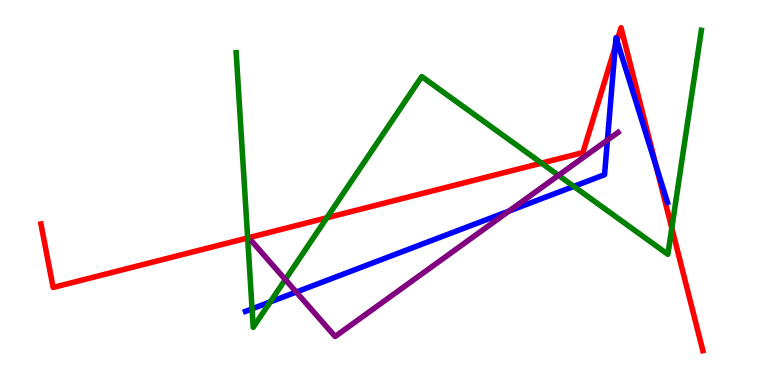[{'lines': ['blue', 'red'], 'intersections': [{'x': 7.94, 'y': 8.79}, {'x': 7.96, 'y': 8.94}, {'x': 8.46, 'y': 5.7}]}, {'lines': ['green', 'red'], 'intersections': [{'x': 3.2, 'y': 3.82}, {'x': 4.22, 'y': 4.34}, {'x': 6.99, 'y': 5.76}, {'x': 8.67, 'y': 4.08}]}, {'lines': ['purple', 'red'], 'intersections': []}, {'lines': ['blue', 'green'], 'intersections': [{'x': 3.25, 'y': 1.98}, {'x': 3.49, 'y': 2.16}, {'x': 7.4, 'y': 5.16}]}, {'lines': ['blue', 'purple'], 'intersections': [{'x': 3.82, 'y': 2.41}, {'x': 6.57, 'y': 4.52}, {'x': 7.84, 'y': 6.36}]}, {'lines': ['green', 'purple'], 'intersections': [{'x': 3.68, 'y': 2.74}, {'x': 7.21, 'y': 5.45}]}]